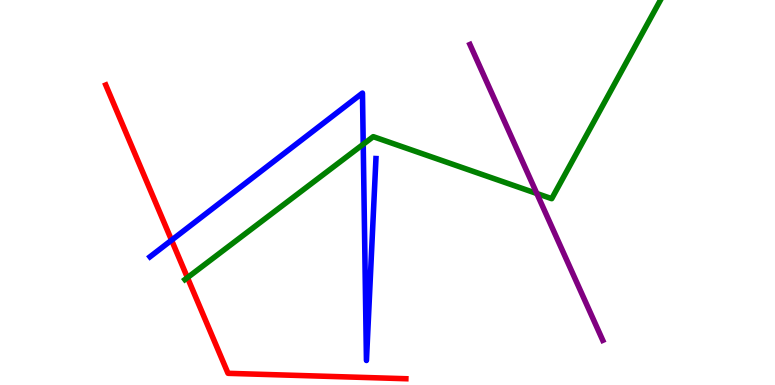[{'lines': ['blue', 'red'], 'intersections': [{'x': 2.21, 'y': 3.76}]}, {'lines': ['green', 'red'], 'intersections': [{'x': 2.42, 'y': 2.79}]}, {'lines': ['purple', 'red'], 'intersections': []}, {'lines': ['blue', 'green'], 'intersections': [{'x': 4.69, 'y': 6.25}]}, {'lines': ['blue', 'purple'], 'intersections': []}, {'lines': ['green', 'purple'], 'intersections': [{'x': 6.93, 'y': 4.97}]}]